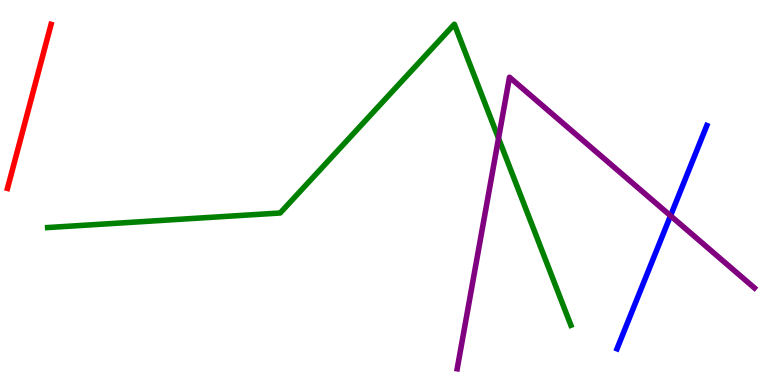[{'lines': ['blue', 'red'], 'intersections': []}, {'lines': ['green', 'red'], 'intersections': []}, {'lines': ['purple', 'red'], 'intersections': []}, {'lines': ['blue', 'green'], 'intersections': []}, {'lines': ['blue', 'purple'], 'intersections': [{'x': 8.65, 'y': 4.4}]}, {'lines': ['green', 'purple'], 'intersections': [{'x': 6.43, 'y': 6.41}]}]